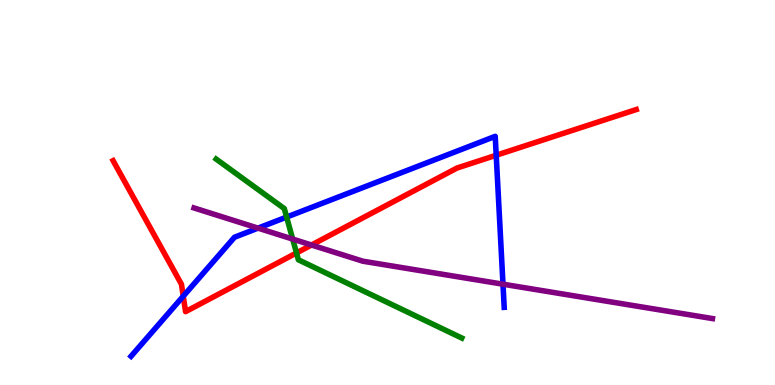[{'lines': ['blue', 'red'], 'intersections': [{'x': 2.36, 'y': 2.31}, {'x': 6.4, 'y': 5.97}]}, {'lines': ['green', 'red'], 'intersections': [{'x': 3.83, 'y': 3.43}]}, {'lines': ['purple', 'red'], 'intersections': [{'x': 4.02, 'y': 3.64}]}, {'lines': ['blue', 'green'], 'intersections': [{'x': 3.7, 'y': 4.36}]}, {'lines': ['blue', 'purple'], 'intersections': [{'x': 3.33, 'y': 4.07}, {'x': 6.49, 'y': 2.62}]}, {'lines': ['green', 'purple'], 'intersections': [{'x': 3.78, 'y': 3.79}]}]